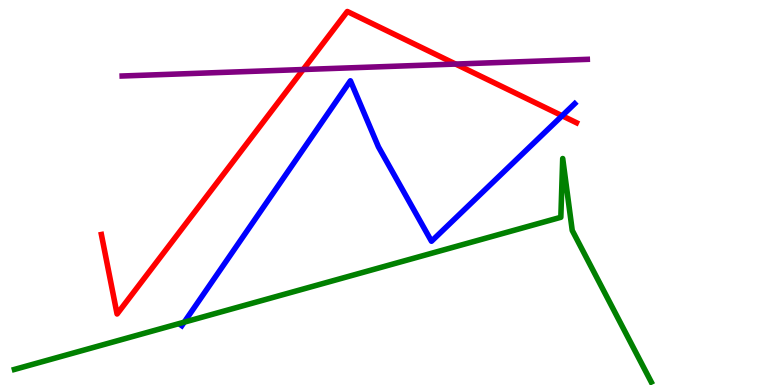[{'lines': ['blue', 'red'], 'intersections': [{'x': 7.25, 'y': 6.99}]}, {'lines': ['green', 'red'], 'intersections': []}, {'lines': ['purple', 'red'], 'intersections': [{'x': 3.91, 'y': 8.19}, {'x': 5.88, 'y': 8.34}]}, {'lines': ['blue', 'green'], 'intersections': [{'x': 2.38, 'y': 1.63}]}, {'lines': ['blue', 'purple'], 'intersections': []}, {'lines': ['green', 'purple'], 'intersections': []}]